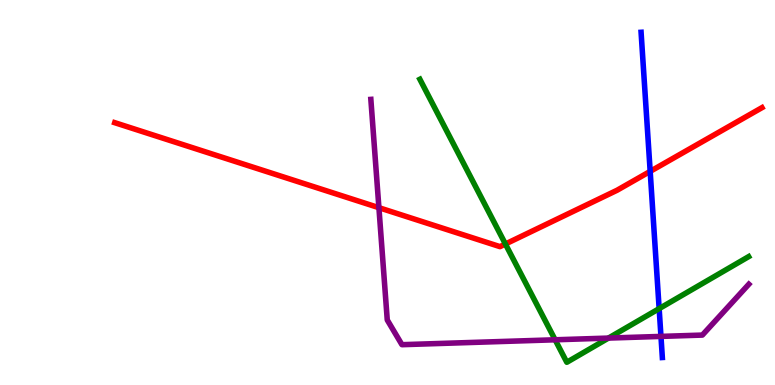[{'lines': ['blue', 'red'], 'intersections': [{'x': 8.39, 'y': 5.55}]}, {'lines': ['green', 'red'], 'intersections': [{'x': 6.52, 'y': 3.66}]}, {'lines': ['purple', 'red'], 'intersections': [{'x': 4.89, 'y': 4.61}]}, {'lines': ['blue', 'green'], 'intersections': [{'x': 8.51, 'y': 1.98}]}, {'lines': ['blue', 'purple'], 'intersections': [{'x': 8.53, 'y': 1.26}]}, {'lines': ['green', 'purple'], 'intersections': [{'x': 7.16, 'y': 1.17}, {'x': 7.85, 'y': 1.22}]}]